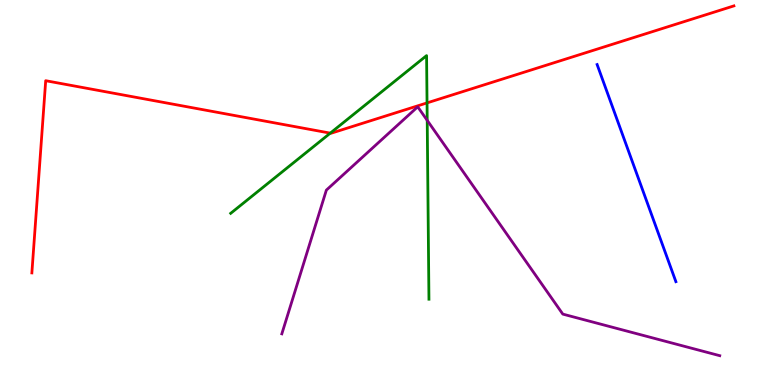[{'lines': ['blue', 'red'], 'intersections': []}, {'lines': ['green', 'red'], 'intersections': [{'x': 4.26, 'y': 6.54}, {'x': 5.51, 'y': 7.33}]}, {'lines': ['purple', 'red'], 'intersections': []}, {'lines': ['blue', 'green'], 'intersections': []}, {'lines': ['blue', 'purple'], 'intersections': []}, {'lines': ['green', 'purple'], 'intersections': [{'x': 5.51, 'y': 6.87}]}]